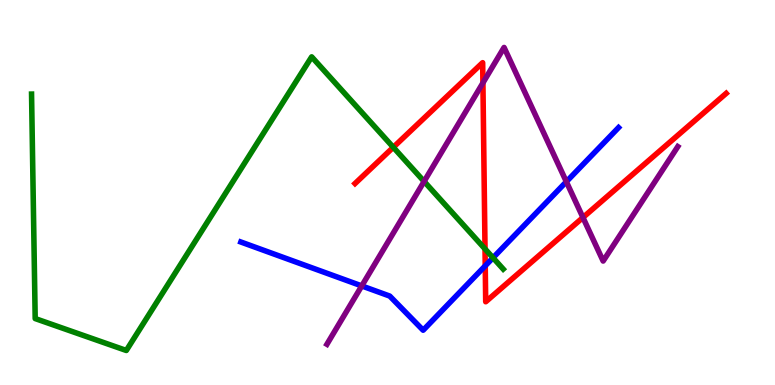[{'lines': ['blue', 'red'], 'intersections': [{'x': 6.26, 'y': 3.1}]}, {'lines': ['green', 'red'], 'intersections': [{'x': 5.07, 'y': 6.17}, {'x': 6.26, 'y': 3.53}]}, {'lines': ['purple', 'red'], 'intersections': [{'x': 6.23, 'y': 7.85}, {'x': 7.52, 'y': 4.35}]}, {'lines': ['blue', 'green'], 'intersections': [{'x': 6.36, 'y': 3.3}]}, {'lines': ['blue', 'purple'], 'intersections': [{'x': 4.67, 'y': 2.57}, {'x': 7.31, 'y': 5.28}]}, {'lines': ['green', 'purple'], 'intersections': [{'x': 5.47, 'y': 5.29}]}]